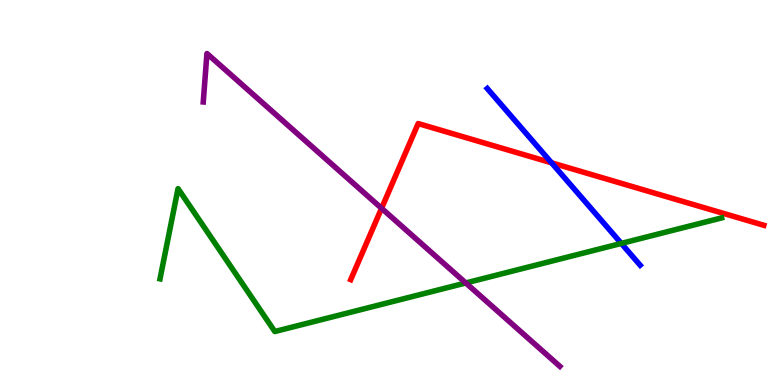[{'lines': ['blue', 'red'], 'intersections': [{'x': 7.12, 'y': 5.77}]}, {'lines': ['green', 'red'], 'intersections': []}, {'lines': ['purple', 'red'], 'intersections': [{'x': 4.92, 'y': 4.59}]}, {'lines': ['blue', 'green'], 'intersections': [{'x': 8.02, 'y': 3.68}]}, {'lines': ['blue', 'purple'], 'intersections': []}, {'lines': ['green', 'purple'], 'intersections': [{'x': 6.01, 'y': 2.65}]}]